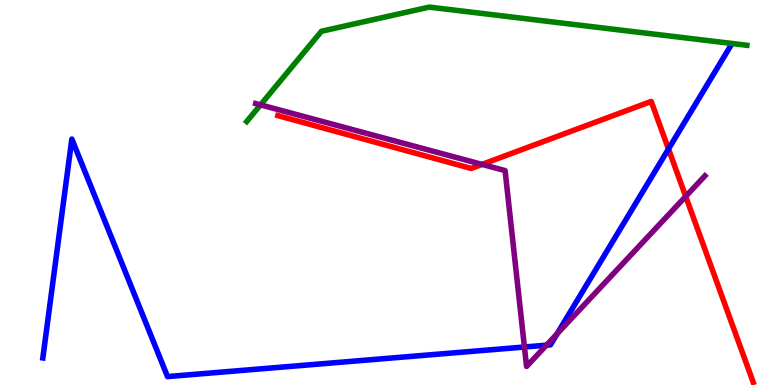[{'lines': ['blue', 'red'], 'intersections': [{'x': 8.63, 'y': 6.13}]}, {'lines': ['green', 'red'], 'intersections': []}, {'lines': ['purple', 'red'], 'intersections': [{'x': 6.22, 'y': 5.73}, {'x': 8.85, 'y': 4.9}]}, {'lines': ['blue', 'green'], 'intersections': []}, {'lines': ['blue', 'purple'], 'intersections': [{'x': 6.77, 'y': 0.987}, {'x': 7.05, 'y': 1.03}, {'x': 7.19, 'y': 1.33}]}, {'lines': ['green', 'purple'], 'intersections': [{'x': 3.36, 'y': 7.28}]}]